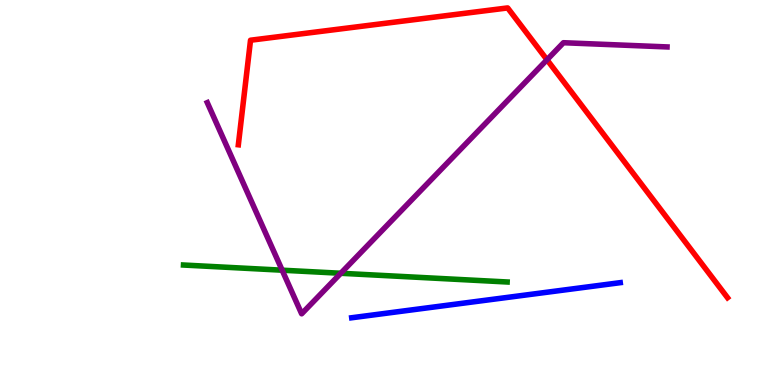[{'lines': ['blue', 'red'], 'intersections': []}, {'lines': ['green', 'red'], 'intersections': []}, {'lines': ['purple', 'red'], 'intersections': [{'x': 7.06, 'y': 8.45}]}, {'lines': ['blue', 'green'], 'intersections': []}, {'lines': ['blue', 'purple'], 'intersections': []}, {'lines': ['green', 'purple'], 'intersections': [{'x': 3.64, 'y': 2.98}, {'x': 4.4, 'y': 2.9}]}]